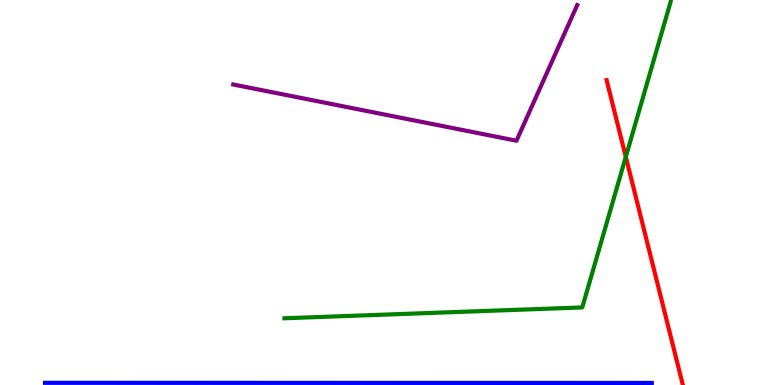[{'lines': ['blue', 'red'], 'intersections': []}, {'lines': ['green', 'red'], 'intersections': [{'x': 8.07, 'y': 5.93}]}, {'lines': ['purple', 'red'], 'intersections': []}, {'lines': ['blue', 'green'], 'intersections': []}, {'lines': ['blue', 'purple'], 'intersections': []}, {'lines': ['green', 'purple'], 'intersections': []}]